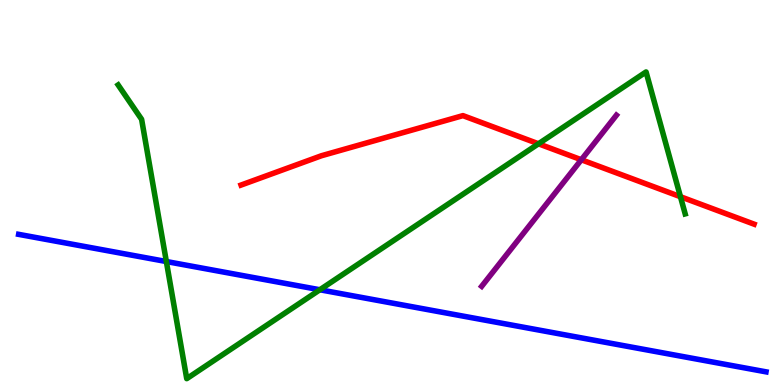[{'lines': ['blue', 'red'], 'intersections': []}, {'lines': ['green', 'red'], 'intersections': [{'x': 6.95, 'y': 6.27}, {'x': 8.78, 'y': 4.89}]}, {'lines': ['purple', 'red'], 'intersections': [{'x': 7.5, 'y': 5.85}]}, {'lines': ['blue', 'green'], 'intersections': [{'x': 2.15, 'y': 3.21}, {'x': 4.13, 'y': 2.47}]}, {'lines': ['blue', 'purple'], 'intersections': []}, {'lines': ['green', 'purple'], 'intersections': []}]